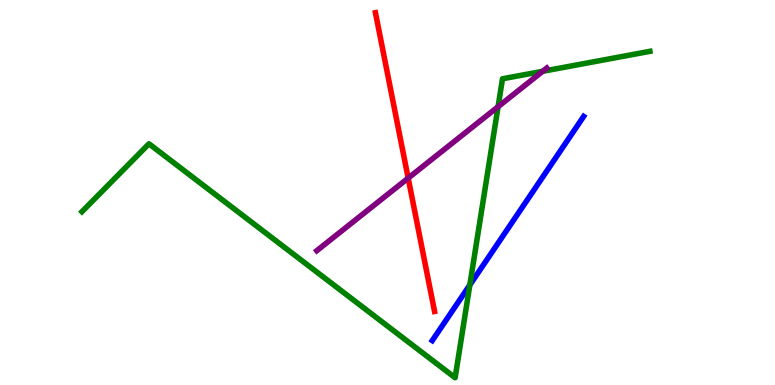[{'lines': ['blue', 'red'], 'intersections': []}, {'lines': ['green', 'red'], 'intersections': []}, {'lines': ['purple', 'red'], 'intersections': [{'x': 5.27, 'y': 5.37}]}, {'lines': ['blue', 'green'], 'intersections': [{'x': 6.06, 'y': 2.6}]}, {'lines': ['blue', 'purple'], 'intersections': []}, {'lines': ['green', 'purple'], 'intersections': [{'x': 6.43, 'y': 7.23}, {'x': 7.0, 'y': 8.15}]}]